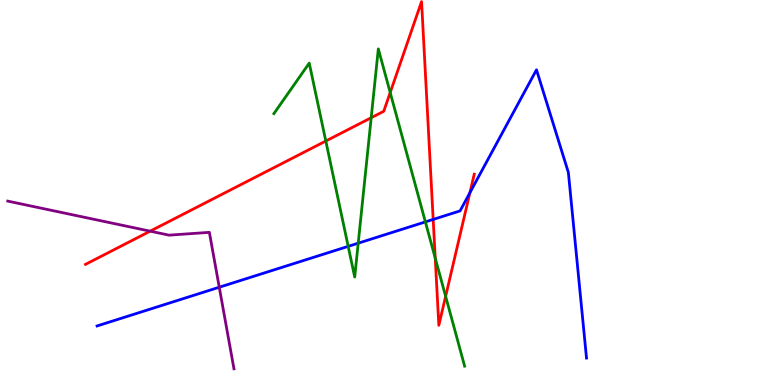[{'lines': ['blue', 'red'], 'intersections': [{'x': 5.59, 'y': 4.3}, {'x': 6.06, 'y': 4.99}]}, {'lines': ['green', 'red'], 'intersections': [{'x': 4.2, 'y': 6.34}, {'x': 4.79, 'y': 6.94}, {'x': 5.03, 'y': 7.6}, {'x': 5.62, 'y': 3.29}, {'x': 5.75, 'y': 2.3}]}, {'lines': ['purple', 'red'], 'intersections': [{'x': 1.94, 'y': 4.0}]}, {'lines': ['blue', 'green'], 'intersections': [{'x': 4.49, 'y': 3.6}, {'x': 4.62, 'y': 3.68}, {'x': 5.49, 'y': 4.24}]}, {'lines': ['blue', 'purple'], 'intersections': [{'x': 2.83, 'y': 2.54}]}, {'lines': ['green', 'purple'], 'intersections': []}]